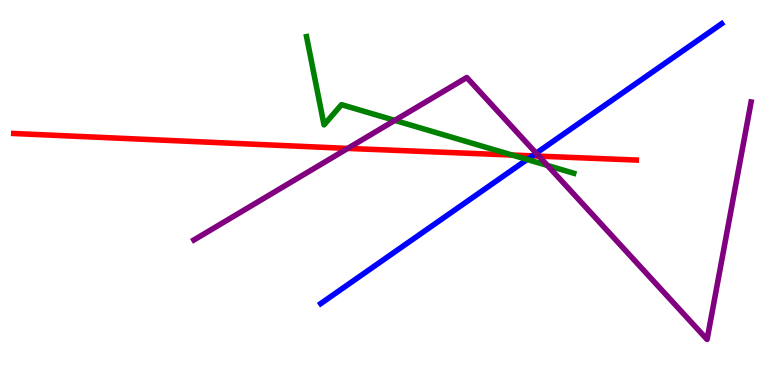[{'lines': ['blue', 'red'], 'intersections': [{'x': 6.87, 'y': 5.95}]}, {'lines': ['green', 'red'], 'intersections': [{'x': 6.61, 'y': 5.97}]}, {'lines': ['purple', 'red'], 'intersections': [{'x': 4.49, 'y': 6.15}, {'x': 6.95, 'y': 5.94}]}, {'lines': ['blue', 'green'], 'intersections': [{'x': 6.8, 'y': 5.86}]}, {'lines': ['blue', 'purple'], 'intersections': [{'x': 6.92, 'y': 6.02}]}, {'lines': ['green', 'purple'], 'intersections': [{'x': 5.09, 'y': 6.87}, {'x': 7.06, 'y': 5.7}]}]